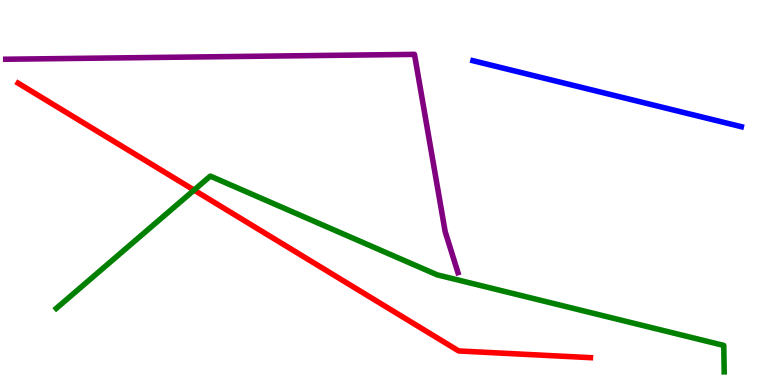[{'lines': ['blue', 'red'], 'intersections': []}, {'lines': ['green', 'red'], 'intersections': [{'x': 2.5, 'y': 5.06}]}, {'lines': ['purple', 'red'], 'intersections': []}, {'lines': ['blue', 'green'], 'intersections': []}, {'lines': ['blue', 'purple'], 'intersections': []}, {'lines': ['green', 'purple'], 'intersections': []}]